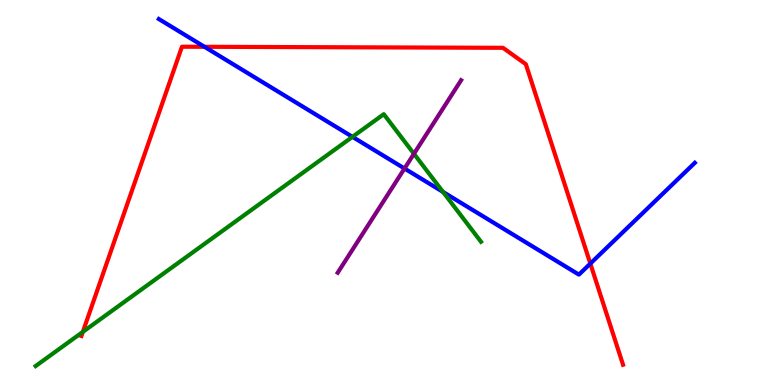[{'lines': ['blue', 'red'], 'intersections': [{'x': 2.64, 'y': 8.78}, {'x': 7.62, 'y': 3.15}]}, {'lines': ['green', 'red'], 'intersections': [{'x': 1.07, 'y': 1.38}]}, {'lines': ['purple', 'red'], 'intersections': []}, {'lines': ['blue', 'green'], 'intersections': [{'x': 4.55, 'y': 6.45}, {'x': 5.72, 'y': 5.01}]}, {'lines': ['blue', 'purple'], 'intersections': [{'x': 5.22, 'y': 5.62}]}, {'lines': ['green', 'purple'], 'intersections': [{'x': 5.34, 'y': 6.01}]}]